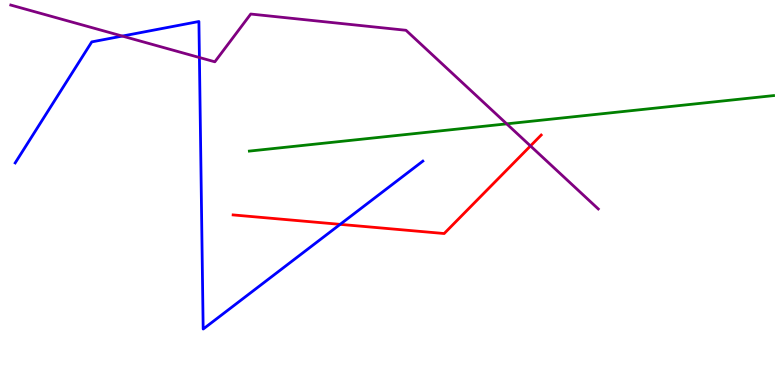[{'lines': ['blue', 'red'], 'intersections': [{'x': 4.39, 'y': 4.17}]}, {'lines': ['green', 'red'], 'intersections': []}, {'lines': ['purple', 'red'], 'intersections': [{'x': 6.84, 'y': 6.21}]}, {'lines': ['blue', 'green'], 'intersections': []}, {'lines': ['blue', 'purple'], 'intersections': [{'x': 1.58, 'y': 9.06}, {'x': 2.57, 'y': 8.51}]}, {'lines': ['green', 'purple'], 'intersections': [{'x': 6.54, 'y': 6.78}]}]